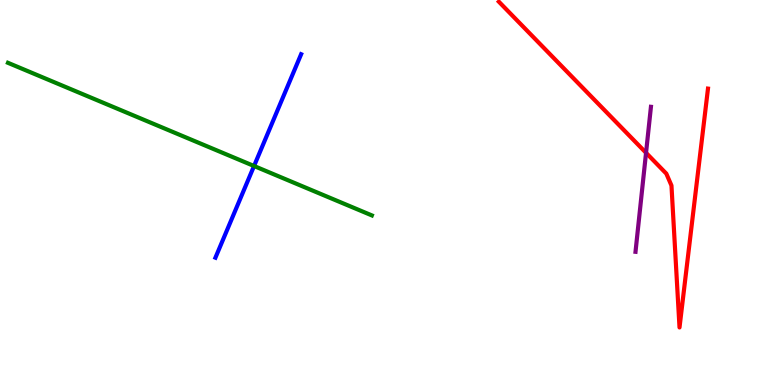[{'lines': ['blue', 'red'], 'intersections': []}, {'lines': ['green', 'red'], 'intersections': []}, {'lines': ['purple', 'red'], 'intersections': [{'x': 8.34, 'y': 6.03}]}, {'lines': ['blue', 'green'], 'intersections': [{'x': 3.28, 'y': 5.69}]}, {'lines': ['blue', 'purple'], 'intersections': []}, {'lines': ['green', 'purple'], 'intersections': []}]